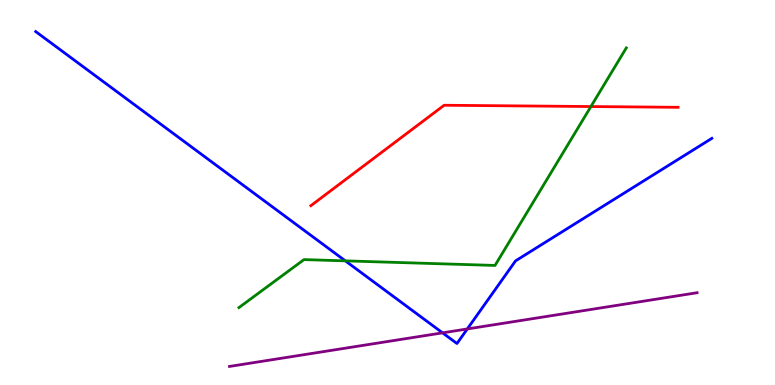[{'lines': ['blue', 'red'], 'intersections': []}, {'lines': ['green', 'red'], 'intersections': [{'x': 7.62, 'y': 7.23}]}, {'lines': ['purple', 'red'], 'intersections': []}, {'lines': ['blue', 'green'], 'intersections': [{'x': 4.46, 'y': 3.22}]}, {'lines': ['blue', 'purple'], 'intersections': [{'x': 5.71, 'y': 1.35}, {'x': 6.03, 'y': 1.46}]}, {'lines': ['green', 'purple'], 'intersections': []}]